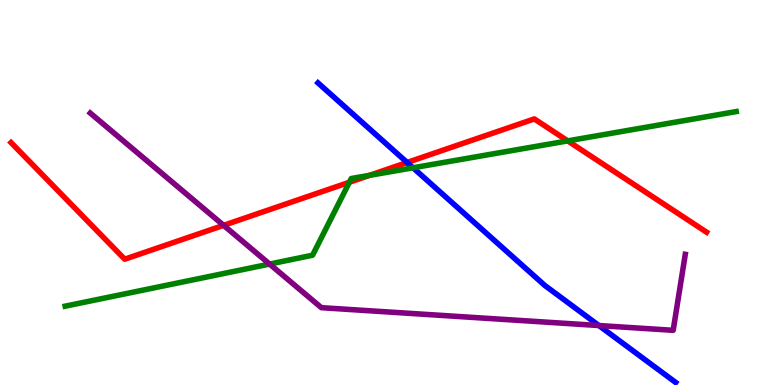[{'lines': ['blue', 'red'], 'intersections': [{'x': 5.25, 'y': 5.78}]}, {'lines': ['green', 'red'], 'intersections': [{'x': 4.51, 'y': 5.27}, {'x': 4.77, 'y': 5.45}, {'x': 7.33, 'y': 6.34}]}, {'lines': ['purple', 'red'], 'intersections': [{'x': 2.89, 'y': 4.15}]}, {'lines': ['blue', 'green'], 'intersections': [{'x': 5.33, 'y': 5.64}]}, {'lines': ['blue', 'purple'], 'intersections': [{'x': 7.73, 'y': 1.54}]}, {'lines': ['green', 'purple'], 'intersections': [{'x': 3.48, 'y': 3.14}]}]